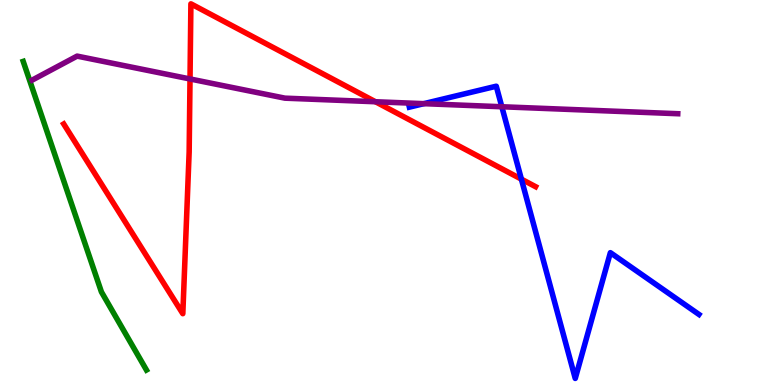[{'lines': ['blue', 'red'], 'intersections': [{'x': 6.73, 'y': 5.35}]}, {'lines': ['green', 'red'], 'intersections': []}, {'lines': ['purple', 'red'], 'intersections': [{'x': 2.45, 'y': 7.95}, {'x': 4.84, 'y': 7.36}]}, {'lines': ['blue', 'green'], 'intersections': []}, {'lines': ['blue', 'purple'], 'intersections': [{'x': 5.47, 'y': 7.31}, {'x': 6.48, 'y': 7.23}]}, {'lines': ['green', 'purple'], 'intersections': []}]